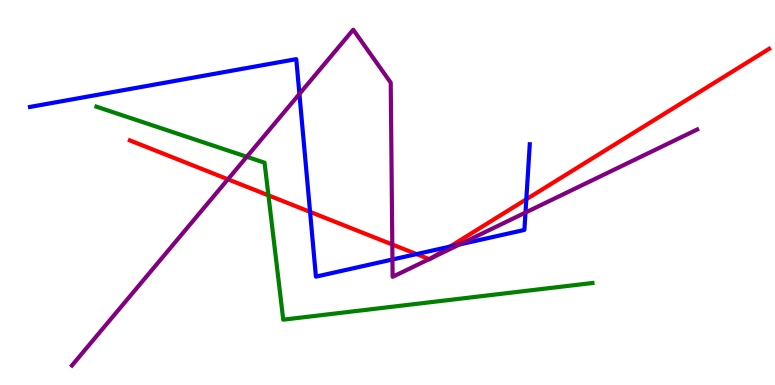[{'lines': ['blue', 'red'], 'intersections': [{'x': 4.0, 'y': 4.5}, {'x': 5.37, 'y': 3.4}, {'x': 5.81, 'y': 3.59}, {'x': 6.79, 'y': 4.82}]}, {'lines': ['green', 'red'], 'intersections': [{'x': 3.46, 'y': 4.93}]}, {'lines': ['purple', 'red'], 'intersections': [{'x': 2.94, 'y': 5.34}, {'x': 5.06, 'y': 3.65}, {'x': 5.54, 'y': 3.27}, {'x': 5.57, 'y': 3.3}]}, {'lines': ['blue', 'green'], 'intersections': []}, {'lines': ['blue', 'purple'], 'intersections': [{'x': 3.86, 'y': 7.56}, {'x': 5.06, 'y': 3.26}, {'x': 5.93, 'y': 3.65}, {'x': 6.78, 'y': 4.48}]}, {'lines': ['green', 'purple'], 'intersections': [{'x': 3.18, 'y': 5.93}]}]